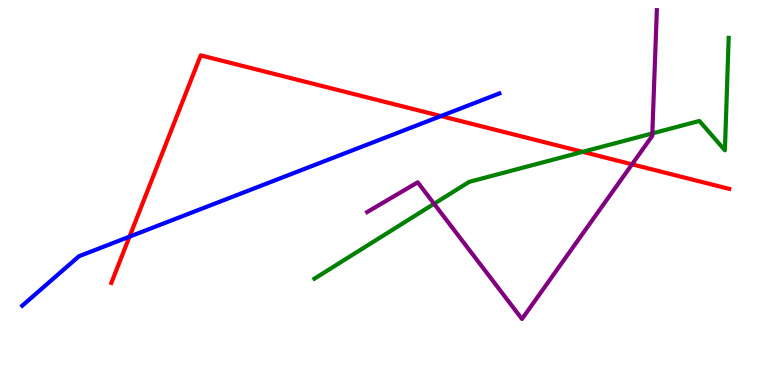[{'lines': ['blue', 'red'], 'intersections': [{'x': 1.67, 'y': 3.85}, {'x': 5.69, 'y': 6.99}]}, {'lines': ['green', 'red'], 'intersections': [{'x': 7.52, 'y': 6.06}]}, {'lines': ['purple', 'red'], 'intersections': [{'x': 8.16, 'y': 5.73}]}, {'lines': ['blue', 'green'], 'intersections': []}, {'lines': ['blue', 'purple'], 'intersections': []}, {'lines': ['green', 'purple'], 'intersections': [{'x': 5.6, 'y': 4.71}, {'x': 8.42, 'y': 6.53}]}]